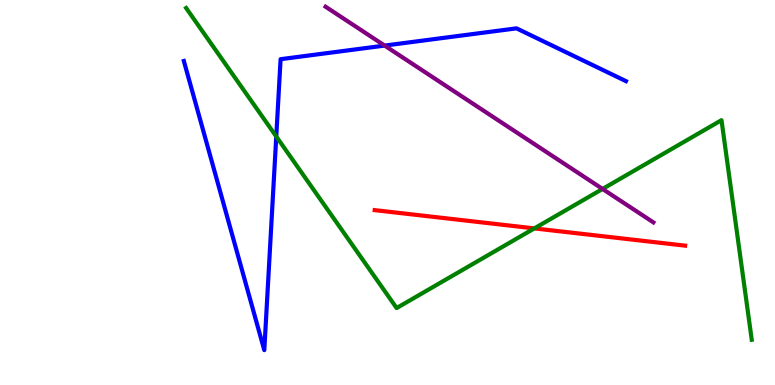[{'lines': ['blue', 'red'], 'intersections': []}, {'lines': ['green', 'red'], 'intersections': [{'x': 6.89, 'y': 4.07}]}, {'lines': ['purple', 'red'], 'intersections': []}, {'lines': ['blue', 'green'], 'intersections': [{'x': 3.56, 'y': 6.45}]}, {'lines': ['blue', 'purple'], 'intersections': [{'x': 4.96, 'y': 8.82}]}, {'lines': ['green', 'purple'], 'intersections': [{'x': 7.78, 'y': 5.09}]}]